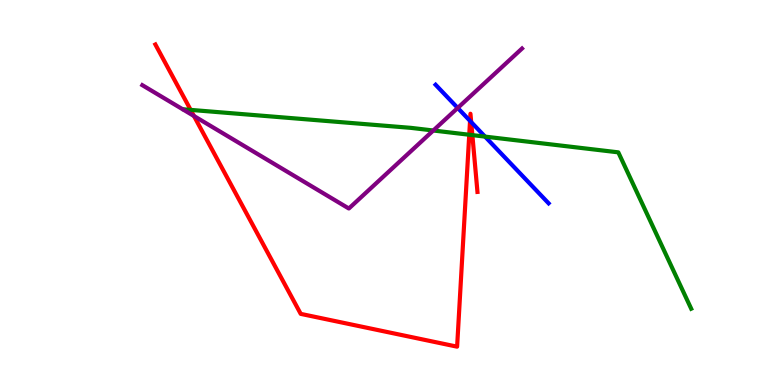[{'lines': ['blue', 'red'], 'intersections': [{'x': 6.07, 'y': 6.86}, {'x': 6.08, 'y': 6.83}]}, {'lines': ['green', 'red'], 'intersections': [{'x': 2.46, 'y': 7.15}, {'x': 6.05, 'y': 6.5}, {'x': 6.1, 'y': 6.49}]}, {'lines': ['purple', 'red'], 'intersections': [{'x': 2.5, 'y': 6.99}]}, {'lines': ['blue', 'green'], 'intersections': [{'x': 6.26, 'y': 6.45}]}, {'lines': ['blue', 'purple'], 'intersections': [{'x': 5.91, 'y': 7.2}]}, {'lines': ['green', 'purple'], 'intersections': [{'x': 5.59, 'y': 6.61}]}]